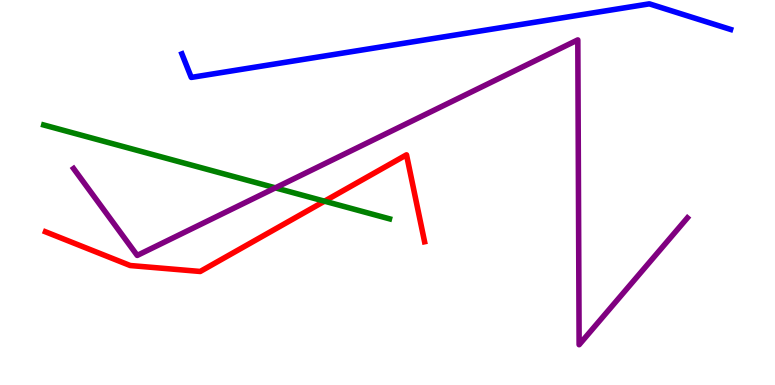[{'lines': ['blue', 'red'], 'intersections': []}, {'lines': ['green', 'red'], 'intersections': [{'x': 4.19, 'y': 4.77}]}, {'lines': ['purple', 'red'], 'intersections': []}, {'lines': ['blue', 'green'], 'intersections': []}, {'lines': ['blue', 'purple'], 'intersections': []}, {'lines': ['green', 'purple'], 'intersections': [{'x': 3.55, 'y': 5.12}]}]